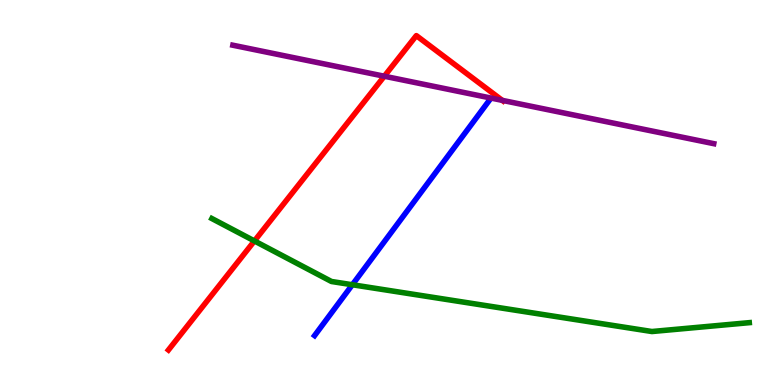[{'lines': ['blue', 'red'], 'intersections': []}, {'lines': ['green', 'red'], 'intersections': [{'x': 3.28, 'y': 3.74}]}, {'lines': ['purple', 'red'], 'intersections': [{'x': 4.96, 'y': 8.02}, {'x': 6.48, 'y': 7.39}]}, {'lines': ['blue', 'green'], 'intersections': [{'x': 4.55, 'y': 2.6}]}, {'lines': ['blue', 'purple'], 'intersections': []}, {'lines': ['green', 'purple'], 'intersections': []}]